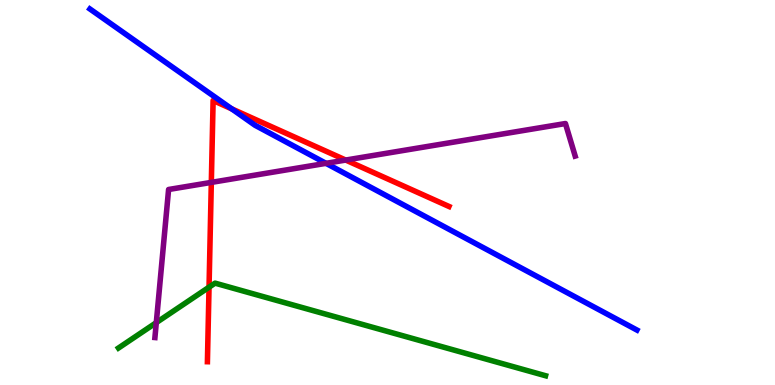[{'lines': ['blue', 'red'], 'intersections': [{'x': 2.99, 'y': 7.17}]}, {'lines': ['green', 'red'], 'intersections': [{'x': 2.7, 'y': 2.54}]}, {'lines': ['purple', 'red'], 'intersections': [{'x': 2.73, 'y': 5.26}, {'x': 4.46, 'y': 5.84}]}, {'lines': ['blue', 'green'], 'intersections': []}, {'lines': ['blue', 'purple'], 'intersections': [{'x': 4.21, 'y': 5.76}]}, {'lines': ['green', 'purple'], 'intersections': [{'x': 2.02, 'y': 1.62}]}]